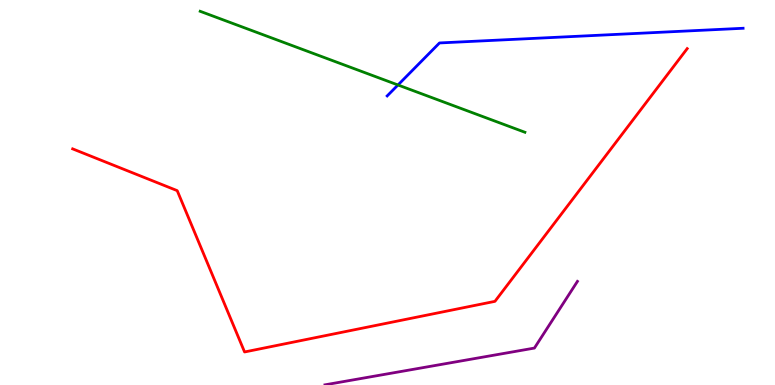[{'lines': ['blue', 'red'], 'intersections': []}, {'lines': ['green', 'red'], 'intersections': []}, {'lines': ['purple', 'red'], 'intersections': []}, {'lines': ['blue', 'green'], 'intersections': [{'x': 5.14, 'y': 7.79}]}, {'lines': ['blue', 'purple'], 'intersections': []}, {'lines': ['green', 'purple'], 'intersections': []}]